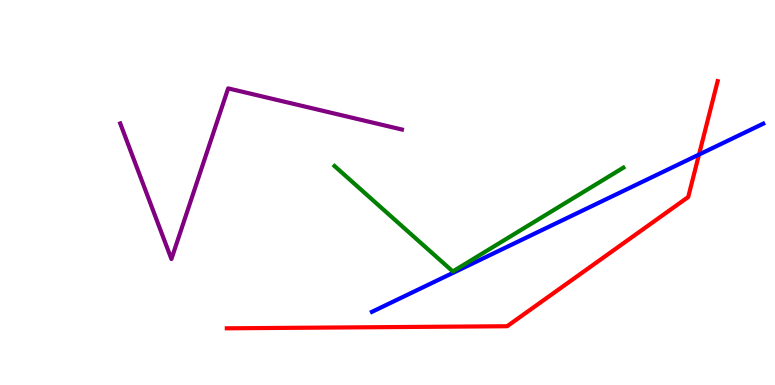[{'lines': ['blue', 'red'], 'intersections': [{'x': 9.02, 'y': 5.99}]}, {'lines': ['green', 'red'], 'intersections': []}, {'lines': ['purple', 'red'], 'intersections': []}, {'lines': ['blue', 'green'], 'intersections': []}, {'lines': ['blue', 'purple'], 'intersections': []}, {'lines': ['green', 'purple'], 'intersections': []}]